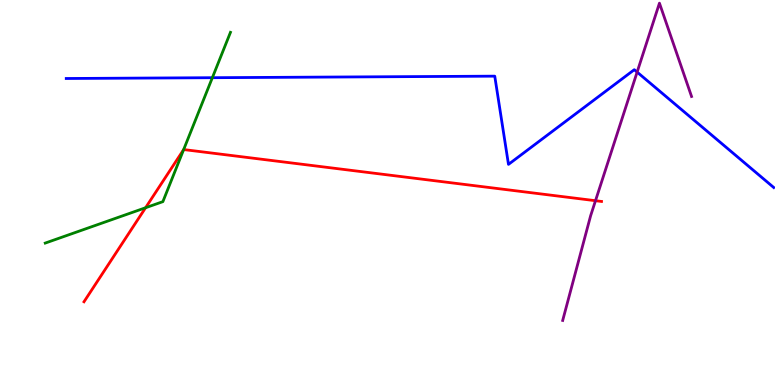[{'lines': ['blue', 'red'], 'intersections': []}, {'lines': ['green', 'red'], 'intersections': [{'x': 1.88, 'y': 4.6}, {'x': 2.37, 'y': 6.11}]}, {'lines': ['purple', 'red'], 'intersections': [{'x': 7.68, 'y': 4.79}]}, {'lines': ['blue', 'green'], 'intersections': [{'x': 2.74, 'y': 7.98}]}, {'lines': ['blue', 'purple'], 'intersections': [{'x': 8.22, 'y': 8.13}]}, {'lines': ['green', 'purple'], 'intersections': []}]